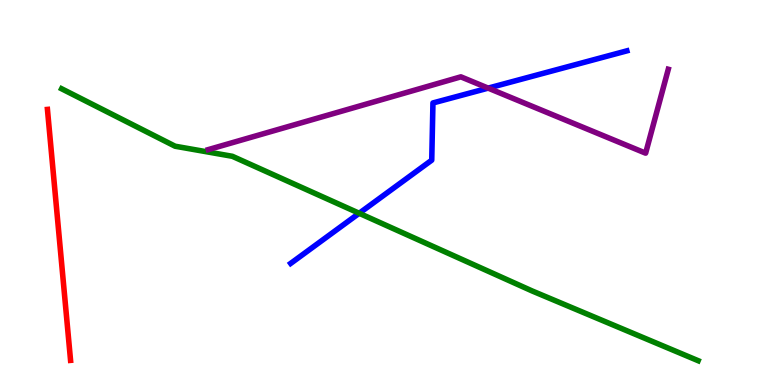[{'lines': ['blue', 'red'], 'intersections': []}, {'lines': ['green', 'red'], 'intersections': []}, {'lines': ['purple', 'red'], 'intersections': []}, {'lines': ['blue', 'green'], 'intersections': [{'x': 4.63, 'y': 4.46}]}, {'lines': ['blue', 'purple'], 'intersections': [{'x': 6.3, 'y': 7.71}]}, {'lines': ['green', 'purple'], 'intersections': []}]